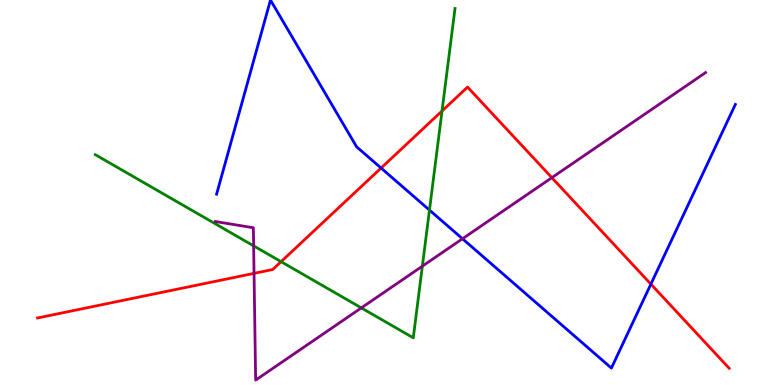[{'lines': ['blue', 'red'], 'intersections': [{'x': 4.92, 'y': 5.64}, {'x': 8.4, 'y': 2.62}]}, {'lines': ['green', 'red'], 'intersections': [{'x': 3.63, 'y': 3.2}, {'x': 5.7, 'y': 7.12}]}, {'lines': ['purple', 'red'], 'intersections': [{'x': 3.28, 'y': 2.9}, {'x': 7.12, 'y': 5.39}]}, {'lines': ['blue', 'green'], 'intersections': [{'x': 5.54, 'y': 4.54}]}, {'lines': ['blue', 'purple'], 'intersections': [{'x': 5.97, 'y': 3.8}]}, {'lines': ['green', 'purple'], 'intersections': [{'x': 3.27, 'y': 3.61}, {'x': 4.66, 'y': 2.0}, {'x': 5.45, 'y': 3.09}]}]